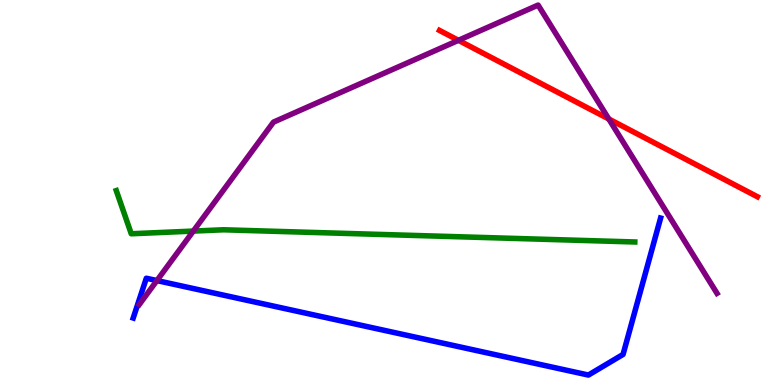[{'lines': ['blue', 'red'], 'intersections': []}, {'lines': ['green', 'red'], 'intersections': []}, {'lines': ['purple', 'red'], 'intersections': [{'x': 5.92, 'y': 8.95}, {'x': 7.86, 'y': 6.91}]}, {'lines': ['blue', 'green'], 'intersections': []}, {'lines': ['blue', 'purple'], 'intersections': [{'x': 2.02, 'y': 2.71}]}, {'lines': ['green', 'purple'], 'intersections': [{'x': 2.49, 'y': 4.0}]}]